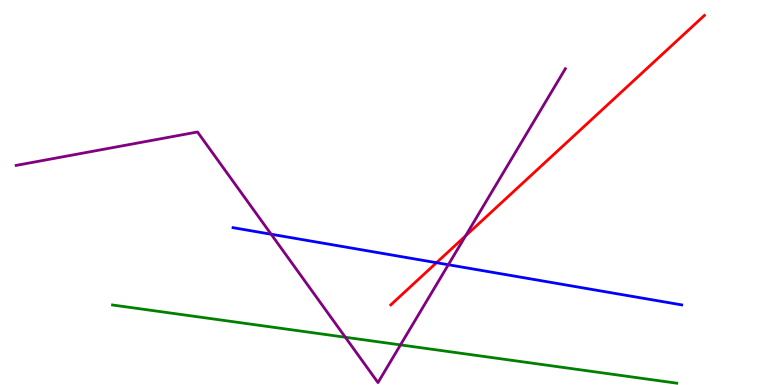[{'lines': ['blue', 'red'], 'intersections': [{'x': 5.63, 'y': 3.18}]}, {'lines': ['green', 'red'], 'intersections': []}, {'lines': ['purple', 'red'], 'intersections': [{'x': 6.01, 'y': 3.87}]}, {'lines': ['blue', 'green'], 'intersections': []}, {'lines': ['blue', 'purple'], 'intersections': [{'x': 3.5, 'y': 3.92}, {'x': 5.79, 'y': 3.12}]}, {'lines': ['green', 'purple'], 'intersections': [{'x': 4.46, 'y': 1.24}, {'x': 5.17, 'y': 1.04}]}]